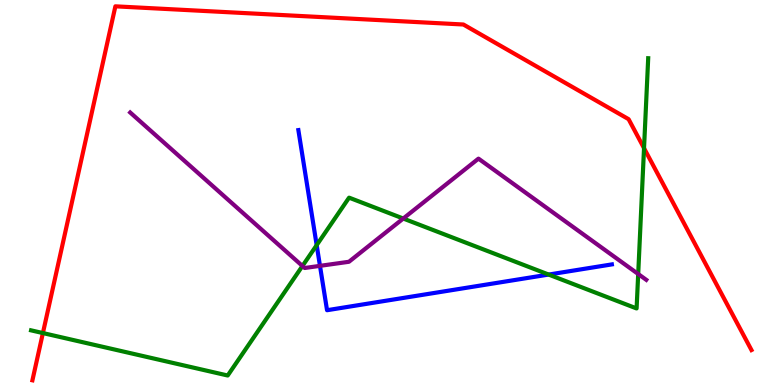[{'lines': ['blue', 'red'], 'intersections': []}, {'lines': ['green', 'red'], 'intersections': [{'x': 0.554, 'y': 1.35}, {'x': 8.31, 'y': 6.15}]}, {'lines': ['purple', 'red'], 'intersections': []}, {'lines': ['blue', 'green'], 'intersections': [{'x': 4.09, 'y': 3.63}, {'x': 7.08, 'y': 2.87}]}, {'lines': ['blue', 'purple'], 'intersections': [{'x': 4.13, 'y': 3.09}]}, {'lines': ['green', 'purple'], 'intersections': [{'x': 3.9, 'y': 3.09}, {'x': 5.2, 'y': 4.32}, {'x': 8.23, 'y': 2.88}]}]